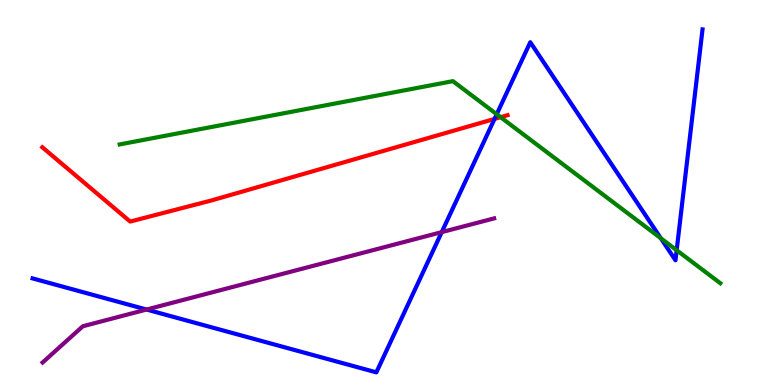[{'lines': ['blue', 'red'], 'intersections': [{'x': 6.38, 'y': 6.91}]}, {'lines': ['green', 'red'], 'intersections': [{'x': 6.46, 'y': 6.96}]}, {'lines': ['purple', 'red'], 'intersections': []}, {'lines': ['blue', 'green'], 'intersections': [{'x': 6.41, 'y': 7.03}, {'x': 8.53, 'y': 3.81}, {'x': 8.73, 'y': 3.5}]}, {'lines': ['blue', 'purple'], 'intersections': [{'x': 1.89, 'y': 1.96}, {'x': 5.7, 'y': 3.97}]}, {'lines': ['green', 'purple'], 'intersections': []}]